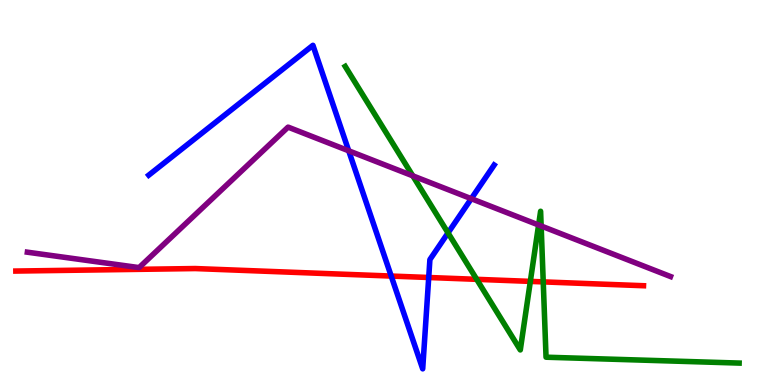[{'lines': ['blue', 'red'], 'intersections': [{'x': 5.05, 'y': 2.83}, {'x': 5.53, 'y': 2.79}]}, {'lines': ['green', 'red'], 'intersections': [{'x': 6.15, 'y': 2.74}, {'x': 6.84, 'y': 2.69}, {'x': 7.01, 'y': 2.68}]}, {'lines': ['purple', 'red'], 'intersections': []}, {'lines': ['blue', 'green'], 'intersections': [{'x': 5.78, 'y': 3.95}]}, {'lines': ['blue', 'purple'], 'intersections': [{'x': 4.5, 'y': 6.08}, {'x': 6.08, 'y': 4.84}]}, {'lines': ['green', 'purple'], 'intersections': [{'x': 5.33, 'y': 5.43}, {'x': 6.95, 'y': 4.16}, {'x': 6.98, 'y': 4.13}]}]